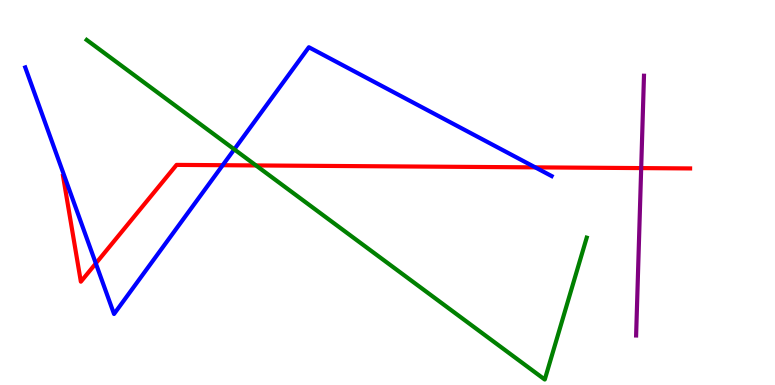[{'lines': ['blue', 'red'], 'intersections': [{'x': 1.24, 'y': 3.16}, {'x': 2.87, 'y': 5.71}, {'x': 6.91, 'y': 5.65}]}, {'lines': ['green', 'red'], 'intersections': [{'x': 3.3, 'y': 5.7}]}, {'lines': ['purple', 'red'], 'intersections': [{'x': 8.27, 'y': 5.63}]}, {'lines': ['blue', 'green'], 'intersections': [{'x': 3.02, 'y': 6.12}]}, {'lines': ['blue', 'purple'], 'intersections': []}, {'lines': ['green', 'purple'], 'intersections': []}]